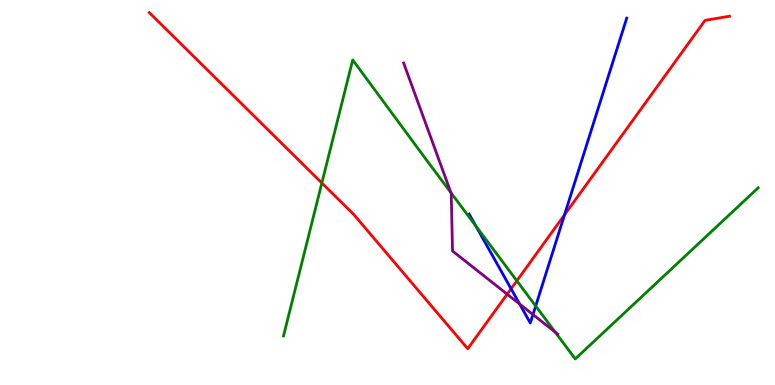[{'lines': ['blue', 'red'], 'intersections': [{'x': 6.59, 'y': 2.5}, {'x': 7.28, 'y': 4.42}]}, {'lines': ['green', 'red'], 'intersections': [{'x': 4.15, 'y': 5.25}, {'x': 6.67, 'y': 2.71}]}, {'lines': ['purple', 'red'], 'intersections': [{'x': 6.54, 'y': 2.36}]}, {'lines': ['blue', 'green'], 'intersections': [{'x': 6.14, 'y': 4.13}, {'x': 6.91, 'y': 2.05}]}, {'lines': ['blue', 'purple'], 'intersections': [{'x': 6.71, 'y': 2.1}, {'x': 6.88, 'y': 1.83}]}, {'lines': ['green', 'purple'], 'intersections': [{'x': 5.82, 'y': 5.0}, {'x': 7.16, 'y': 1.37}]}]